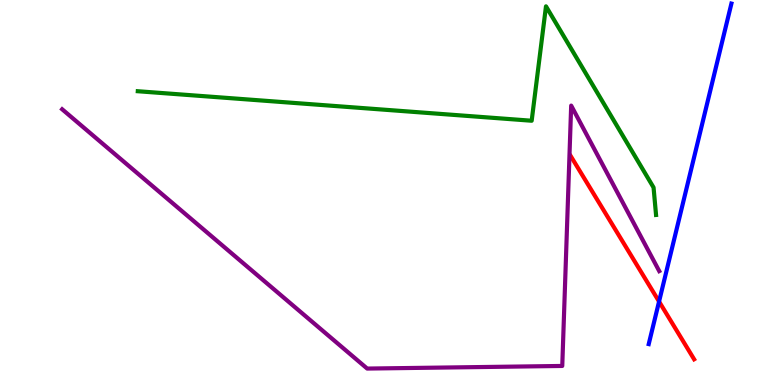[{'lines': ['blue', 'red'], 'intersections': [{'x': 8.5, 'y': 2.17}]}, {'lines': ['green', 'red'], 'intersections': []}, {'lines': ['purple', 'red'], 'intersections': []}, {'lines': ['blue', 'green'], 'intersections': []}, {'lines': ['blue', 'purple'], 'intersections': []}, {'lines': ['green', 'purple'], 'intersections': []}]